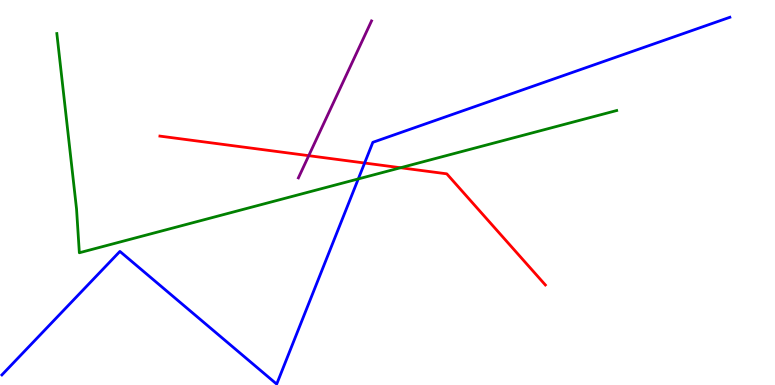[{'lines': ['blue', 'red'], 'intersections': [{'x': 4.7, 'y': 5.77}]}, {'lines': ['green', 'red'], 'intersections': [{'x': 5.17, 'y': 5.64}]}, {'lines': ['purple', 'red'], 'intersections': [{'x': 3.98, 'y': 5.96}]}, {'lines': ['blue', 'green'], 'intersections': [{'x': 4.62, 'y': 5.35}]}, {'lines': ['blue', 'purple'], 'intersections': []}, {'lines': ['green', 'purple'], 'intersections': []}]